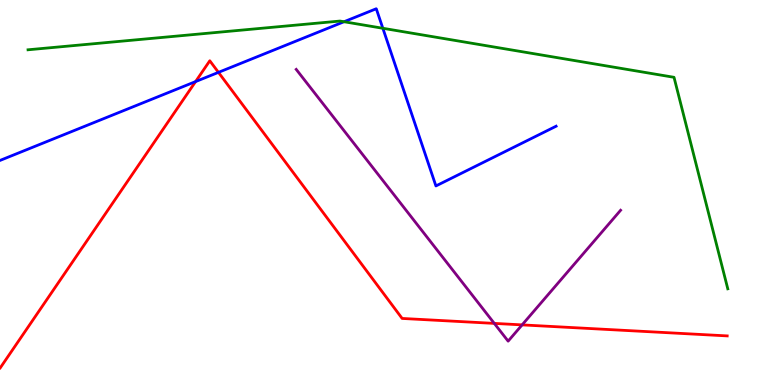[{'lines': ['blue', 'red'], 'intersections': [{'x': 2.52, 'y': 7.88}, {'x': 2.82, 'y': 8.12}]}, {'lines': ['green', 'red'], 'intersections': []}, {'lines': ['purple', 'red'], 'intersections': [{'x': 6.38, 'y': 1.6}, {'x': 6.74, 'y': 1.56}]}, {'lines': ['blue', 'green'], 'intersections': [{'x': 4.44, 'y': 9.44}, {'x': 4.94, 'y': 9.27}]}, {'lines': ['blue', 'purple'], 'intersections': []}, {'lines': ['green', 'purple'], 'intersections': []}]